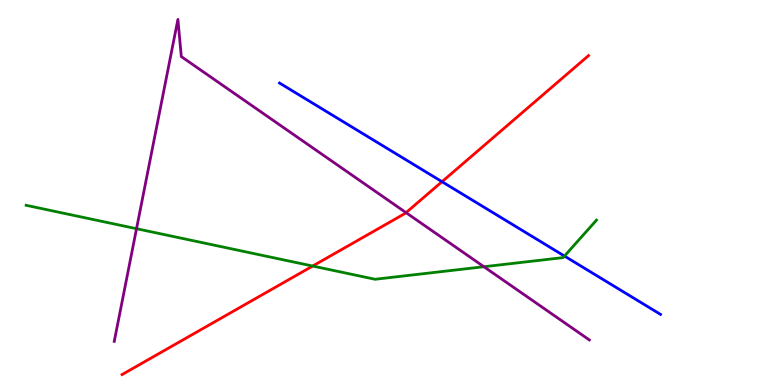[{'lines': ['blue', 'red'], 'intersections': [{'x': 5.7, 'y': 5.28}]}, {'lines': ['green', 'red'], 'intersections': [{'x': 4.03, 'y': 3.09}]}, {'lines': ['purple', 'red'], 'intersections': [{'x': 5.24, 'y': 4.48}]}, {'lines': ['blue', 'green'], 'intersections': [{'x': 7.28, 'y': 3.35}]}, {'lines': ['blue', 'purple'], 'intersections': []}, {'lines': ['green', 'purple'], 'intersections': [{'x': 1.76, 'y': 4.06}, {'x': 6.24, 'y': 3.07}]}]